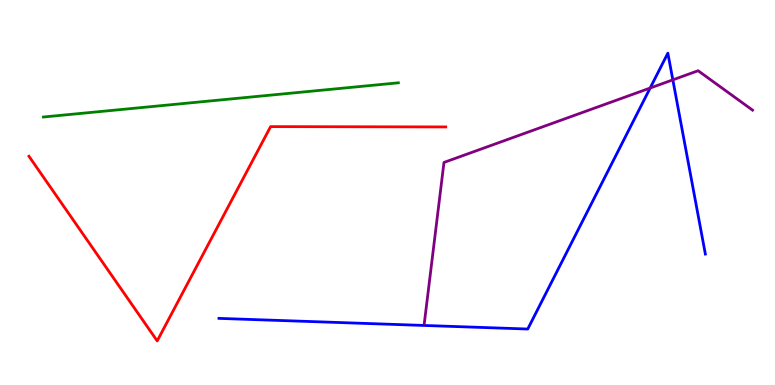[{'lines': ['blue', 'red'], 'intersections': []}, {'lines': ['green', 'red'], 'intersections': []}, {'lines': ['purple', 'red'], 'intersections': []}, {'lines': ['blue', 'green'], 'intersections': []}, {'lines': ['blue', 'purple'], 'intersections': [{'x': 8.39, 'y': 7.71}, {'x': 8.68, 'y': 7.93}]}, {'lines': ['green', 'purple'], 'intersections': []}]